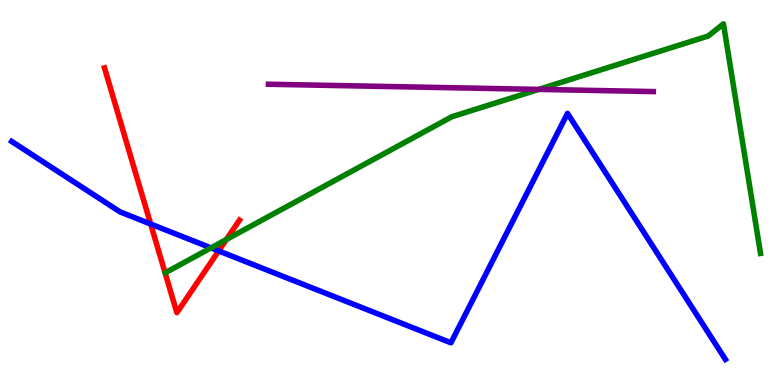[{'lines': ['blue', 'red'], 'intersections': [{'x': 1.94, 'y': 4.18}, {'x': 2.82, 'y': 3.48}]}, {'lines': ['green', 'red'], 'intersections': [{'x': 2.92, 'y': 3.78}]}, {'lines': ['purple', 'red'], 'intersections': []}, {'lines': ['blue', 'green'], 'intersections': [{'x': 2.72, 'y': 3.56}]}, {'lines': ['blue', 'purple'], 'intersections': []}, {'lines': ['green', 'purple'], 'intersections': [{'x': 6.95, 'y': 7.68}]}]